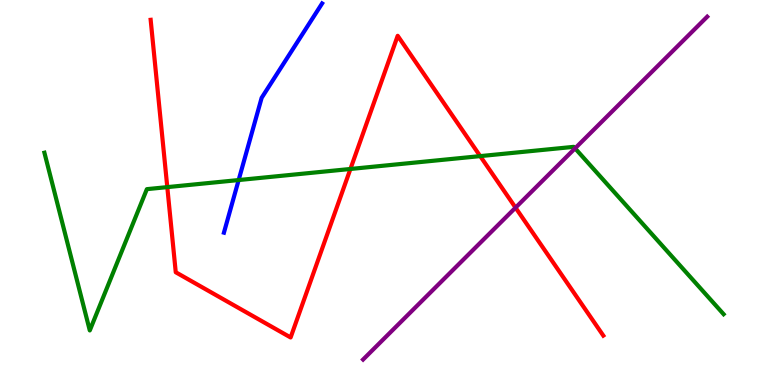[{'lines': ['blue', 'red'], 'intersections': []}, {'lines': ['green', 'red'], 'intersections': [{'x': 2.16, 'y': 5.14}, {'x': 4.52, 'y': 5.61}, {'x': 6.2, 'y': 5.95}]}, {'lines': ['purple', 'red'], 'intersections': [{'x': 6.65, 'y': 4.61}]}, {'lines': ['blue', 'green'], 'intersections': [{'x': 3.08, 'y': 5.32}]}, {'lines': ['blue', 'purple'], 'intersections': []}, {'lines': ['green', 'purple'], 'intersections': [{'x': 7.42, 'y': 6.15}]}]